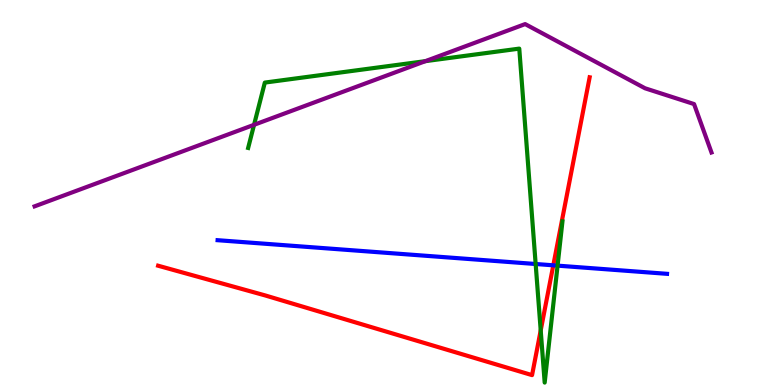[{'lines': ['blue', 'red'], 'intersections': [{'x': 7.14, 'y': 3.11}]}, {'lines': ['green', 'red'], 'intersections': [{'x': 6.98, 'y': 1.42}]}, {'lines': ['purple', 'red'], 'intersections': []}, {'lines': ['blue', 'green'], 'intersections': [{'x': 6.91, 'y': 3.14}, {'x': 7.19, 'y': 3.1}]}, {'lines': ['blue', 'purple'], 'intersections': []}, {'lines': ['green', 'purple'], 'intersections': [{'x': 3.28, 'y': 6.76}, {'x': 5.49, 'y': 8.41}]}]